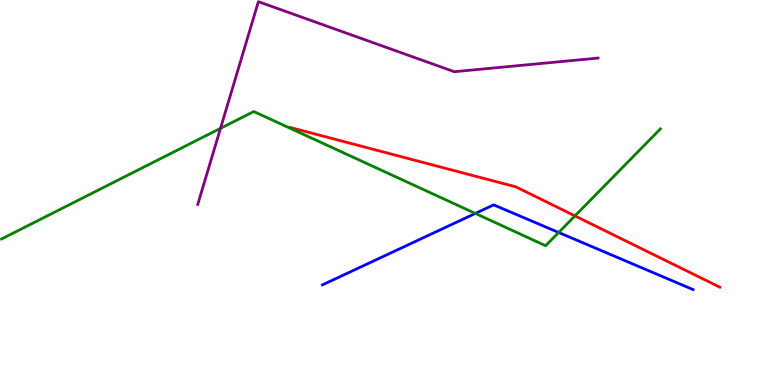[{'lines': ['blue', 'red'], 'intersections': []}, {'lines': ['green', 'red'], 'intersections': [{'x': 7.42, 'y': 4.39}]}, {'lines': ['purple', 'red'], 'intersections': []}, {'lines': ['blue', 'green'], 'intersections': [{'x': 6.13, 'y': 4.46}, {'x': 7.21, 'y': 3.96}]}, {'lines': ['blue', 'purple'], 'intersections': []}, {'lines': ['green', 'purple'], 'intersections': [{'x': 2.85, 'y': 6.67}]}]